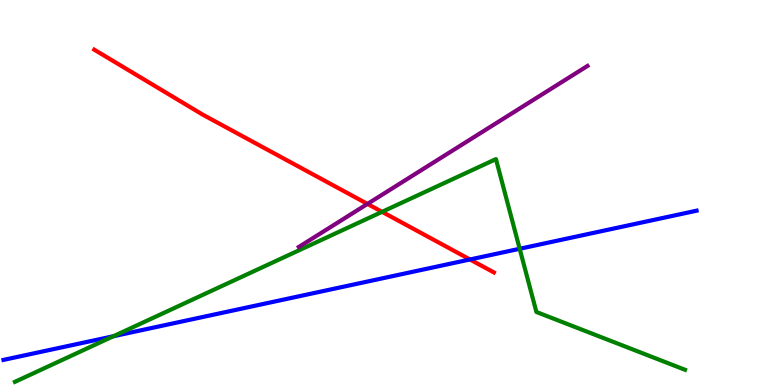[{'lines': ['blue', 'red'], 'intersections': [{'x': 6.06, 'y': 3.26}]}, {'lines': ['green', 'red'], 'intersections': [{'x': 4.93, 'y': 4.5}]}, {'lines': ['purple', 'red'], 'intersections': [{'x': 4.74, 'y': 4.7}]}, {'lines': ['blue', 'green'], 'intersections': [{'x': 1.46, 'y': 1.27}, {'x': 6.71, 'y': 3.54}]}, {'lines': ['blue', 'purple'], 'intersections': []}, {'lines': ['green', 'purple'], 'intersections': []}]